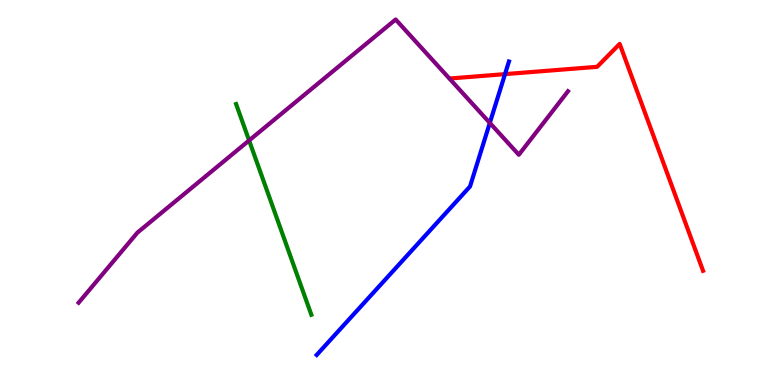[{'lines': ['blue', 'red'], 'intersections': [{'x': 6.52, 'y': 8.07}]}, {'lines': ['green', 'red'], 'intersections': []}, {'lines': ['purple', 'red'], 'intersections': []}, {'lines': ['blue', 'green'], 'intersections': []}, {'lines': ['blue', 'purple'], 'intersections': [{'x': 6.32, 'y': 6.81}]}, {'lines': ['green', 'purple'], 'intersections': [{'x': 3.21, 'y': 6.35}]}]